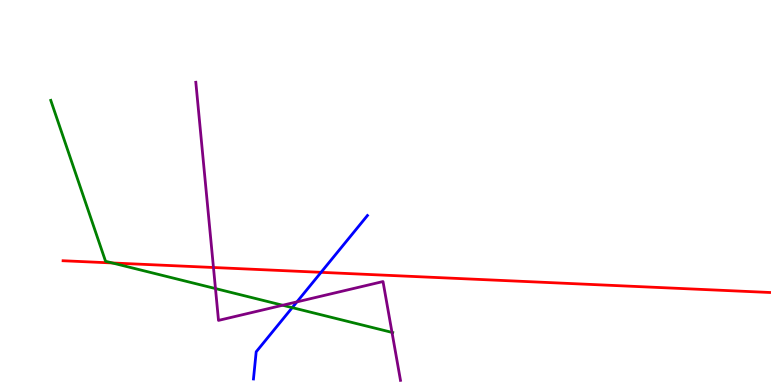[{'lines': ['blue', 'red'], 'intersections': [{'x': 4.14, 'y': 2.93}]}, {'lines': ['green', 'red'], 'intersections': [{'x': 1.45, 'y': 3.17}]}, {'lines': ['purple', 'red'], 'intersections': [{'x': 2.75, 'y': 3.05}]}, {'lines': ['blue', 'green'], 'intersections': [{'x': 3.77, 'y': 2.01}]}, {'lines': ['blue', 'purple'], 'intersections': [{'x': 3.83, 'y': 2.16}]}, {'lines': ['green', 'purple'], 'intersections': [{'x': 2.78, 'y': 2.5}, {'x': 3.65, 'y': 2.07}, {'x': 5.06, 'y': 1.37}]}]